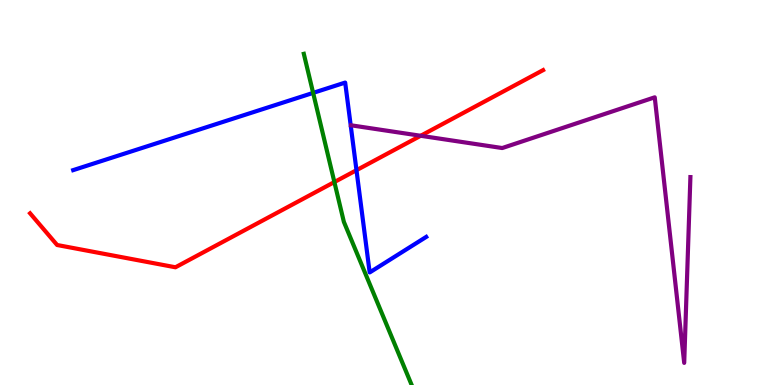[{'lines': ['blue', 'red'], 'intersections': [{'x': 4.6, 'y': 5.58}]}, {'lines': ['green', 'red'], 'intersections': [{'x': 4.31, 'y': 5.27}]}, {'lines': ['purple', 'red'], 'intersections': [{'x': 5.43, 'y': 6.47}]}, {'lines': ['blue', 'green'], 'intersections': [{'x': 4.04, 'y': 7.59}]}, {'lines': ['blue', 'purple'], 'intersections': []}, {'lines': ['green', 'purple'], 'intersections': []}]